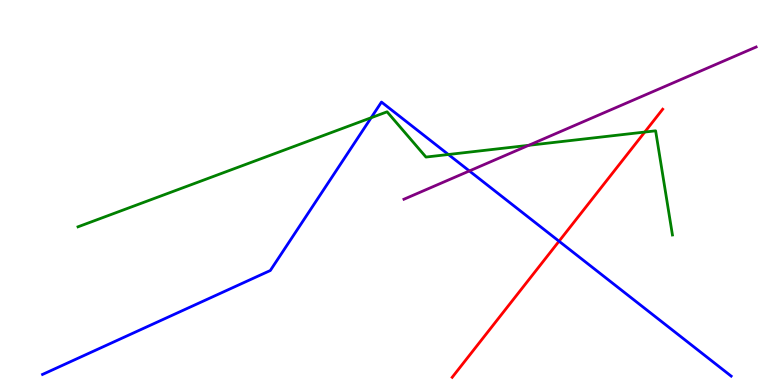[{'lines': ['blue', 'red'], 'intersections': [{'x': 7.21, 'y': 3.73}]}, {'lines': ['green', 'red'], 'intersections': [{'x': 8.32, 'y': 6.57}]}, {'lines': ['purple', 'red'], 'intersections': []}, {'lines': ['blue', 'green'], 'intersections': [{'x': 4.79, 'y': 6.94}, {'x': 5.79, 'y': 5.99}]}, {'lines': ['blue', 'purple'], 'intersections': [{'x': 6.06, 'y': 5.56}]}, {'lines': ['green', 'purple'], 'intersections': [{'x': 6.82, 'y': 6.23}]}]